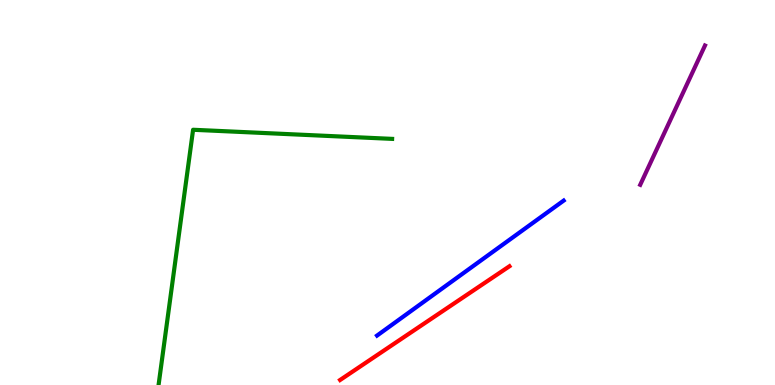[{'lines': ['blue', 'red'], 'intersections': []}, {'lines': ['green', 'red'], 'intersections': []}, {'lines': ['purple', 'red'], 'intersections': []}, {'lines': ['blue', 'green'], 'intersections': []}, {'lines': ['blue', 'purple'], 'intersections': []}, {'lines': ['green', 'purple'], 'intersections': []}]